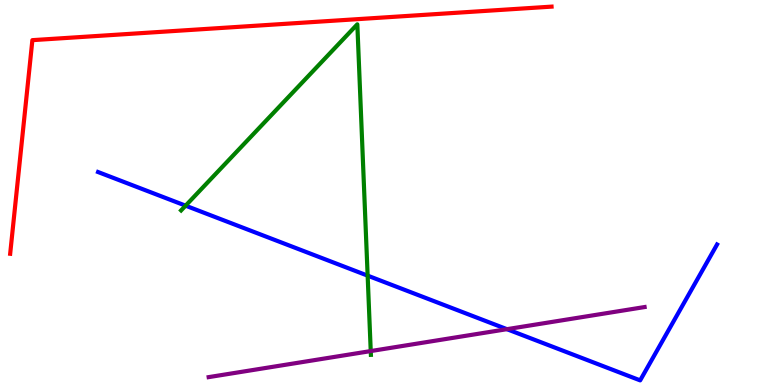[{'lines': ['blue', 'red'], 'intersections': []}, {'lines': ['green', 'red'], 'intersections': []}, {'lines': ['purple', 'red'], 'intersections': []}, {'lines': ['blue', 'green'], 'intersections': [{'x': 2.39, 'y': 4.66}, {'x': 4.74, 'y': 2.84}]}, {'lines': ['blue', 'purple'], 'intersections': [{'x': 6.54, 'y': 1.45}]}, {'lines': ['green', 'purple'], 'intersections': [{'x': 4.78, 'y': 0.881}]}]